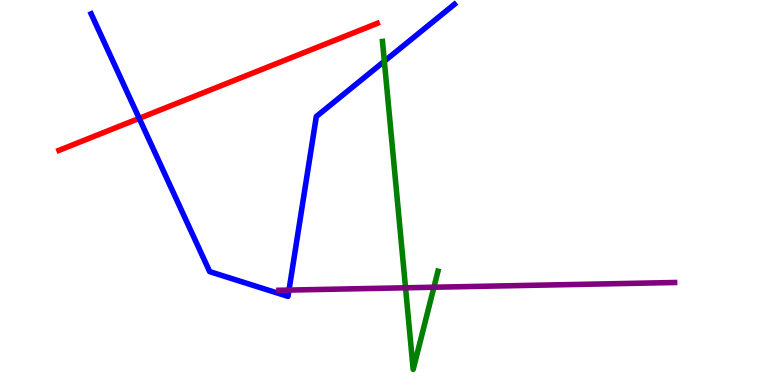[{'lines': ['blue', 'red'], 'intersections': [{'x': 1.8, 'y': 6.93}]}, {'lines': ['green', 'red'], 'intersections': []}, {'lines': ['purple', 'red'], 'intersections': []}, {'lines': ['blue', 'green'], 'intersections': [{'x': 4.96, 'y': 8.41}]}, {'lines': ['blue', 'purple'], 'intersections': [{'x': 3.73, 'y': 2.47}]}, {'lines': ['green', 'purple'], 'intersections': [{'x': 5.23, 'y': 2.52}, {'x': 5.6, 'y': 2.54}]}]